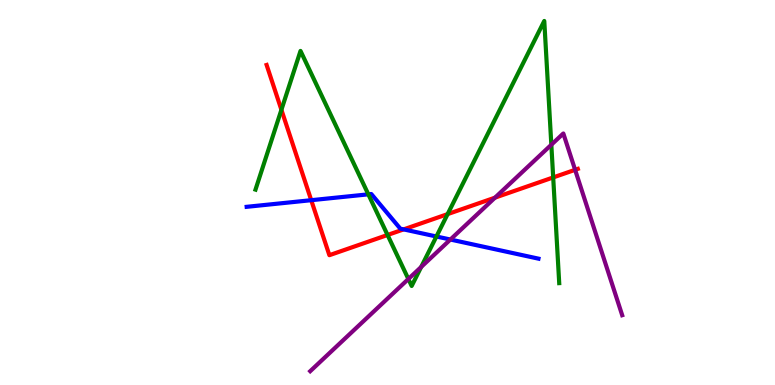[{'lines': ['blue', 'red'], 'intersections': [{'x': 4.02, 'y': 4.8}, {'x': 5.21, 'y': 4.04}]}, {'lines': ['green', 'red'], 'intersections': [{'x': 3.63, 'y': 7.15}, {'x': 5.0, 'y': 3.9}, {'x': 5.78, 'y': 4.44}, {'x': 7.14, 'y': 5.39}]}, {'lines': ['purple', 'red'], 'intersections': [{'x': 6.39, 'y': 4.87}, {'x': 7.42, 'y': 5.59}]}, {'lines': ['blue', 'green'], 'intersections': [{'x': 4.75, 'y': 4.95}, {'x': 5.63, 'y': 3.86}]}, {'lines': ['blue', 'purple'], 'intersections': [{'x': 5.81, 'y': 3.78}]}, {'lines': ['green', 'purple'], 'intersections': [{'x': 5.27, 'y': 2.75}, {'x': 5.43, 'y': 3.07}, {'x': 7.11, 'y': 6.24}]}]